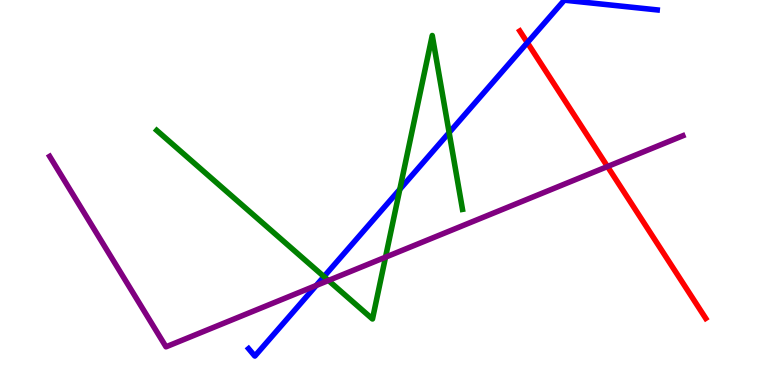[{'lines': ['blue', 'red'], 'intersections': [{'x': 6.8, 'y': 8.89}]}, {'lines': ['green', 'red'], 'intersections': []}, {'lines': ['purple', 'red'], 'intersections': [{'x': 7.84, 'y': 5.67}]}, {'lines': ['blue', 'green'], 'intersections': [{'x': 4.18, 'y': 2.82}, {'x': 5.16, 'y': 5.08}, {'x': 5.8, 'y': 6.56}]}, {'lines': ['blue', 'purple'], 'intersections': [{'x': 4.08, 'y': 2.59}]}, {'lines': ['green', 'purple'], 'intersections': [{'x': 4.24, 'y': 2.71}, {'x': 4.97, 'y': 3.32}]}]